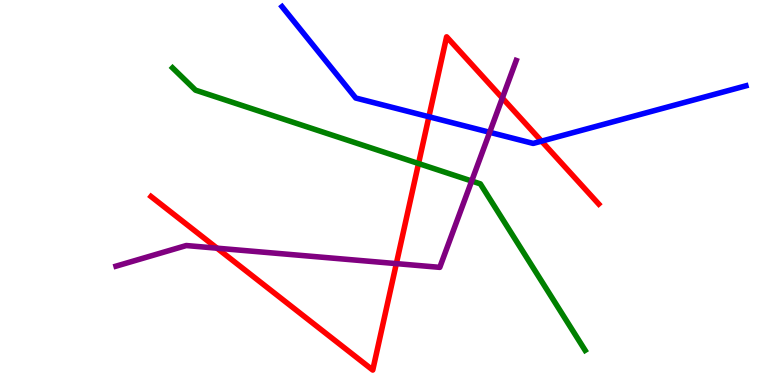[{'lines': ['blue', 'red'], 'intersections': [{'x': 5.53, 'y': 6.97}, {'x': 6.99, 'y': 6.33}]}, {'lines': ['green', 'red'], 'intersections': [{'x': 5.4, 'y': 5.75}]}, {'lines': ['purple', 'red'], 'intersections': [{'x': 2.8, 'y': 3.55}, {'x': 5.11, 'y': 3.15}, {'x': 6.48, 'y': 7.45}]}, {'lines': ['blue', 'green'], 'intersections': []}, {'lines': ['blue', 'purple'], 'intersections': [{'x': 6.32, 'y': 6.56}]}, {'lines': ['green', 'purple'], 'intersections': [{'x': 6.09, 'y': 5.3}]}]